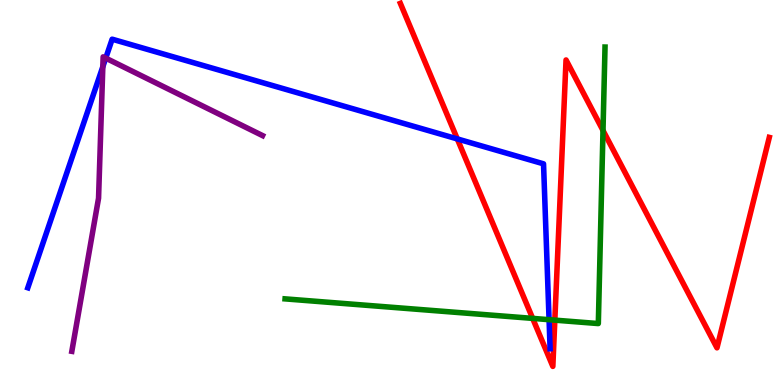[{'lines': ['blue', 'red'], 'intersections': [{'x': 5.9, 'y': 6.39}]}, {'lines': ['green', 'red'], 'intersections': [{'x': 6.87, 'y': 1.73}, {'x': 7.16, 'y': 1.68}, {'x': 7.78, 'y': 6.61}]}, {'lines': ['purple', 'red'], 'intersections': []}, {'lines': ['blue', 'green'], 'intersections': [{'x': 7.08, 'y': 1.7}]}, {'lines': ['blue', 'purple'], 'intersections': [{'x': 1.33, 'y': 8.27}, {'x': 1.36, 'y': 8.49}]}, {'lines': ['green', 'purple'], 'intersections': []}]